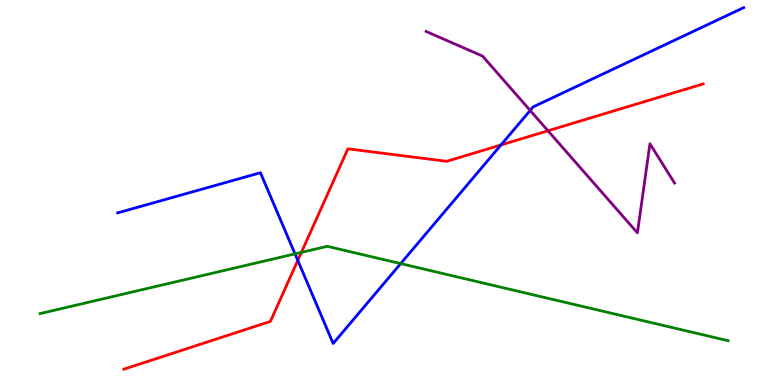[{'lines': ['blue', 'red'], 'intersections': [{'x': 3.84, 'y': 3.24}, {'x': 6.46, 'y': 6.24}]}, {'lines': ['green', 'red'], 'intersections': [{'x': 3.89, 'y': 3.44}]}, {'lines': ['purple', 'red'], 'intersections': [{'x': 7.07, 'y': 6.6}]}, {'lines': ['blue', 'green'], 'intersections': [{'x': 3.81, 'y': 3.41}, {'x': 5.17, 'y': 3.15}]}, {'lines': ['blue', 'purple'], 'intersections': [{'x': 6.84, 'y': 7.13}]}, {'lines': ['green', 'purple'], 'intersections': []}]